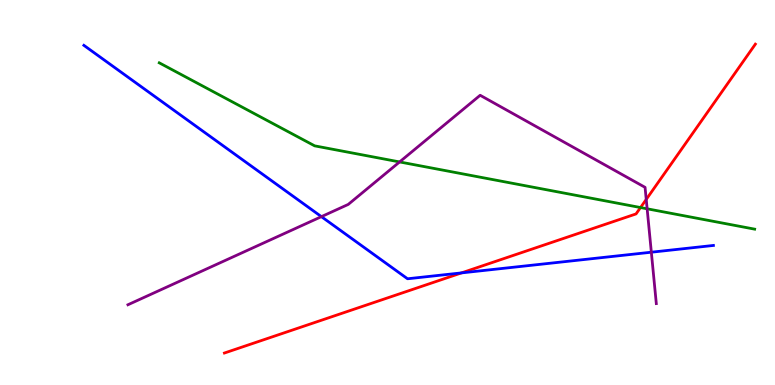[{'lines': ['blue', 'red'], 'intersections': [{'x': 5.96, 'y': 2.91}]}, {'lines': ['green', 'red'], 'intersections': [{'x': 8.26, 'y': 4.61}]}, {'lines': ['purple', 'red'], 'intersections': [{'x': 8.34, 'y': 4.82}]}, {'lines': ['blue', 'green'], 'intersections': []}, {'lines': ['blue', 'purple'], 'intersections': [{'x': 4.15, 'y': 4.37}, {'x': 8.4, 'y': 3.45}]}, {'lines': ['green', 'purple'], 'intersections': [{'x': 5.16, 'y': 5.79}, {'x': 8.35, 'y': 4.58}]}]